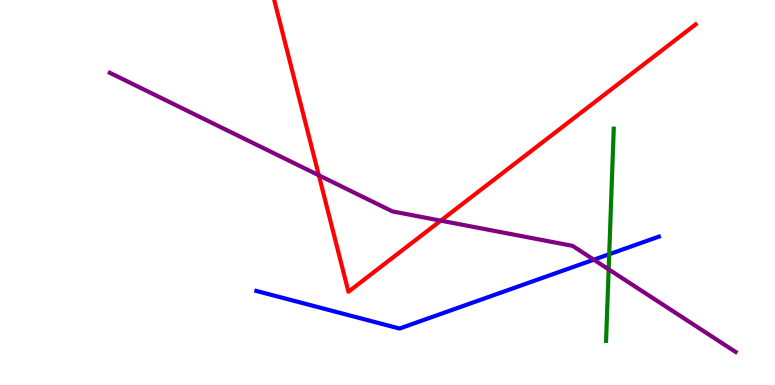[{'lines': ['blue', 'red'], 'intersections': []}, {'lines': ['green', 'red'], 'intersections': []}, {'lines': ['purple', 'red'], 'intersections': [{'x': 4.11, 'y': 5.45}, {'x': 5.69, 'y': 4.27}]}, {'lines': ['blue', 'green'], 'intersections': [{'x': 7.86, 'y': 3.4}]}, {'lines': ['blue', 'purple'], 'intersections': [{'x': 7.66, 'y': 3.26}]}, {'lines': ['green', 'purple'], 'intersections': [{'x': 7.85, 'y': 3.0}]}]